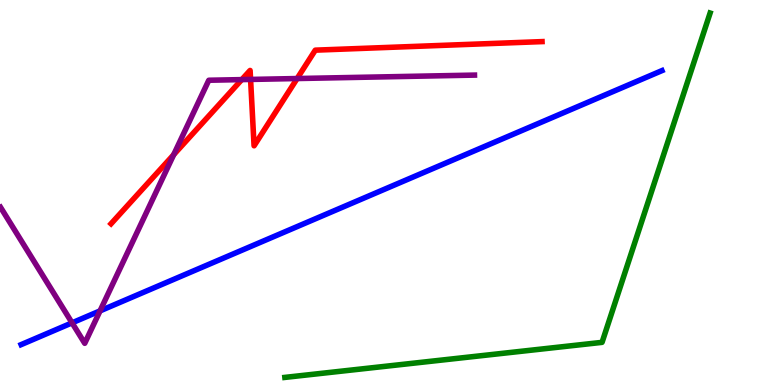[{'lines': ['blue', 'red'], 'intersections': []}, {'lines': ['green', 'red'], 'intersections': []}, {'lines': ['purple', 'red'], 'intersections': [{'x': 2.24, 'y': 5.98}, {'x': 3.12, 'y': 7.93}, {'x': 3.23, 'y': 7.94}, {'x': 3.83, 'y': 7.96}]}, {'lines': ['blue', 'green'], 'intersections': []}, {'lines': ['blue', 'purple'], 'intersections': [{'x': 0.93, 'y': 1.61}, {'x': 1.29, 'y': 1.93}]}, {'lines': ['green', 'purple'], 'intersections': []}]